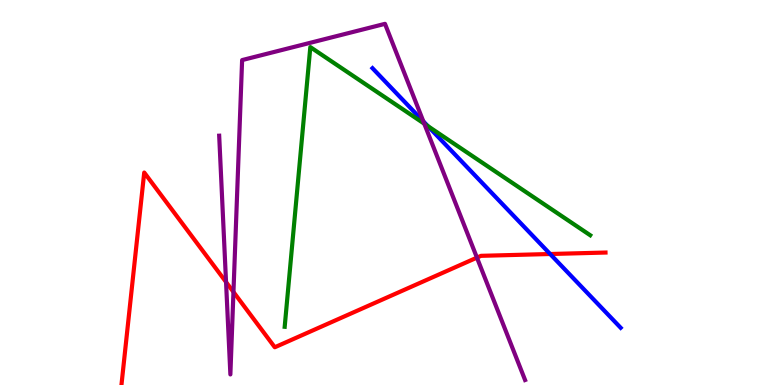[{'lines': ['blue', 'red'], 'intersections': [{'x': 7.1, 'y': 3.4}]}, {'lines': ['green', 'red'], 'intersections': []}, {'lines': ['purple', 'red'], 'intersections': [{'x': 2.92, 'y': 2.67}, {'x': 3.01, 'y': 2.42}, {'x': 6.15, 'y': 3.31}]}, {'lines': ['blue', 'green'], 'intersections': [{'x': 5.52, 'y': 6.72}]}, {'lines': ['blue', 'purple'], 'intersections': [{'x': 5.46, 'y': 6.85}]}, {'lines': ['green', 'purple'], 'intersections': [{'x': 5.47, 'y': 6.79}]}]